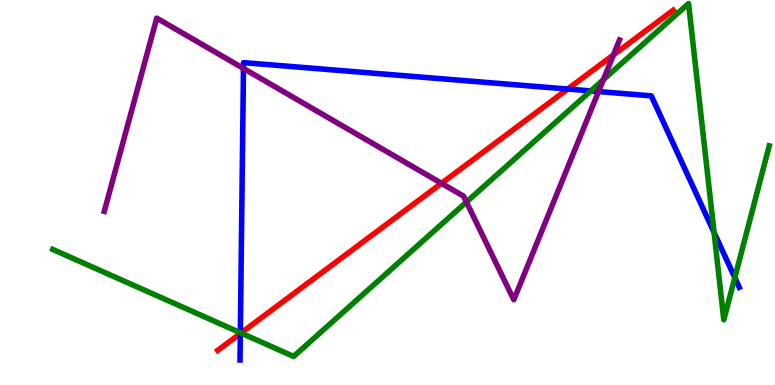[{'lines': ['blue', 'red'], 'intersections': [{'x': 3.1, 'y': 1.34}, {'x': 7.33, 'y': 7.69}]}, {'lines': ['green', 'red'], 'intersections': [{'x': 3.11, 'y': 1.35}]}, {'lines': ['purple', 'red'], 'intersections': [{'x': 5.7, 'y': 5.24}, {'x': 7.92, 'y': 8.57}]}, {'lines': ['blue', 'green'], 'intersections': [{'x': 3.1, 'y': 1.36}, {'x': 7.62, 'y': 7.64}, {'x': 9.21, 'y': 3.96}, {'x': 9.48, 'y': 2.79}]}, {'lines': ['blue', 'purple'], 'intersections': [{'x': 3.14, 'y': 8.22}, {'x': 7.72, 'y': 7.62}]}, {'lines': ['green', 'purple'], 'intersections': [{'x': 6.02, 'y': 4.75}, {'x': 7.79, 'y': 7.93}]}]